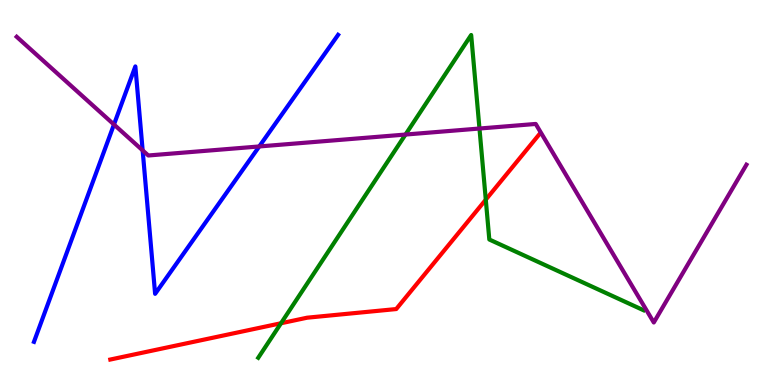[{'lines': ['blue', 'red'], 'intersections': []}, {'lines': ['green', 'red'], 'intersections': [{'x': 3.63, 'y': 1.6}, {'x': 6.27, 'y': 4.81}]}, {'lines': ['purple', 'red'], 'intersections': []}, {'lines': ['blue', 'green'], 'intersections': []}, {'lines': ['blue', 'purple'], 'intersections': [{'x': 1.47, 'y': 6.77}, {'x': 1.84, 'y': 6.09}, {'x': 3.35, 'y': 6.2}]}, {'lines': ['green', 'purple'], 'intersections': [{'x': 5.23, 'y': 6.51}, {'x': 6.19, 'y': 6.66}]}]